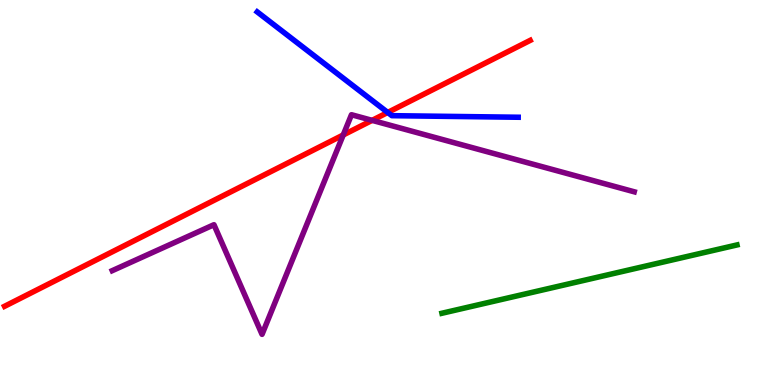[{'lines': ['blue', 'red'], 'intersections': [{'x': 5.0, 'y': 7.08}]}, {'lines': ['green', 'red'], 'intersections': []}, {'lines': ['purple', 'red'], 'intersections': [{'x': 4.43, 'y': 6.49}, {'x': 4.8, 'y': 6.87}]}, {'lines': ['blue', 'green'], 'intersections': []}, {'lines': ['blue', 'purple'], 'intersections': []}, {'lines': ['green', 'purple'], 'intersections': []}]